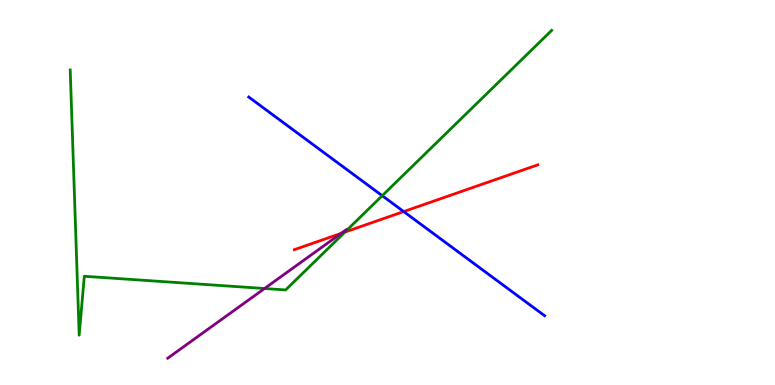[{'lines': ['blue', 'red'], 'intersections': [{'x': 5.21, 'y': 4.5}]}, {'lines': ['green', 'red'], 'intersections': [{'x': 4.45, 'y': 3.97}]}, {'lines': ['purple', 'red'], 'intersections': [{'x': 4.4, 'y': 3.94}]}, {'lines': ['blue', 'green'], 'intersections': [{'x': 4.93, 'y': 4.92}]}, {'lines': ['blue', 'purple'], 'intersections': []}, {'lines': ['green', 'purple'], 'intersections': [{'x': 3.41, 'y': 2.51}]}]